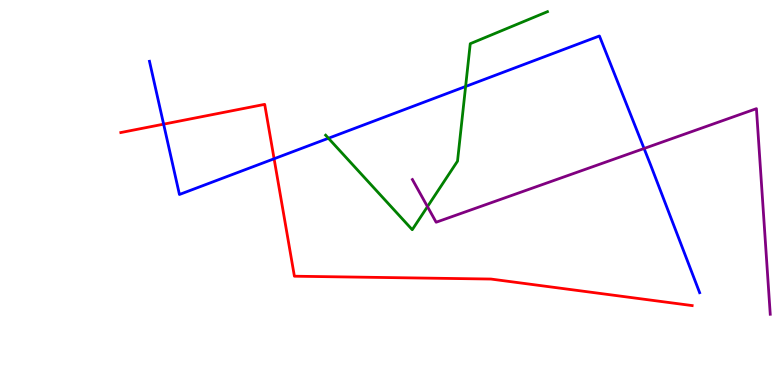[{'lines': ['blue', 'red'], 'intersections': [{'x': 2.11, 'y': 6.77}, {'x': 3.54, 'y': 5.88}]}, {'lines': ['green', 'red'], 'intersections': []}, {'lines': ['purple', 'red'], 'intersections': []}, {'lines': ['blue', 'green'], 'intersections': [{'x': 4.24, 'y': 6.41}, {'x': 6.01, 'y': 7.75}]}, {'lines': ['blue', 'purple'], 'intersections': [{'x': 8.31, 'y': 6.14}]}, {'lines': ['green', 'purple'], 'intersections': [{'x': 5.52, 'y': 4.63}]}]